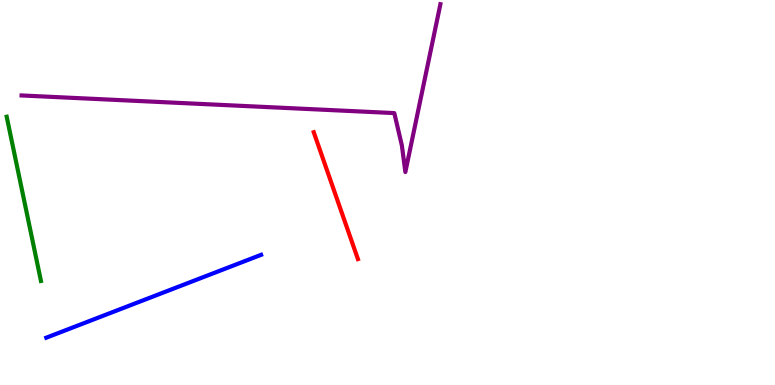[{'lines': ['blue', 'red'], 'intersections': []}, {'lines': ['green', 'red'], 'intersections': []}, {'lines': ['purple', 'red'], 'intersections': []}, {'lines': ['blue', 'green'], 'intersections': []}, {'lines': ['blue', 'purple'], 'intersections': []}, {'lines': ['green', 'purple'], 'intersections': []}]